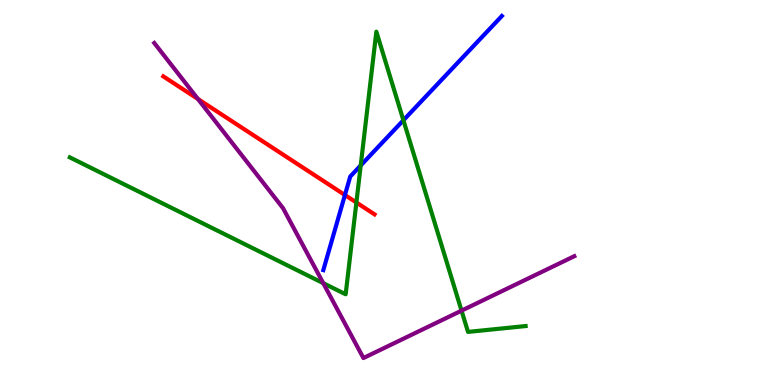[{'lines': ['blue', 'red'], 'intersections': [{'x': 4.45, 'y': 4.93}]}, {'lines': ['green', 'red'], 'intersections': [{'x': 4.6, 'y': 4.74}]}, {'lines': ['purple', 'red'], 'intersections': [{'x': 2.55, 'y': 7.43}]}, {'lines': ['blue', 'green'], 'intersections': [{'x': 4.65, 'y': 5.7}, {'x': 5.21, 'y': 6.88}]}, {'lines': ['blue', 'purple'], 'intersections': []}, {'lines': ['green', 'purple'], 'intersections': [{'x': 4.17, 'y': 2.65}, {'x': 5.96, 'y': 1.93}]}]